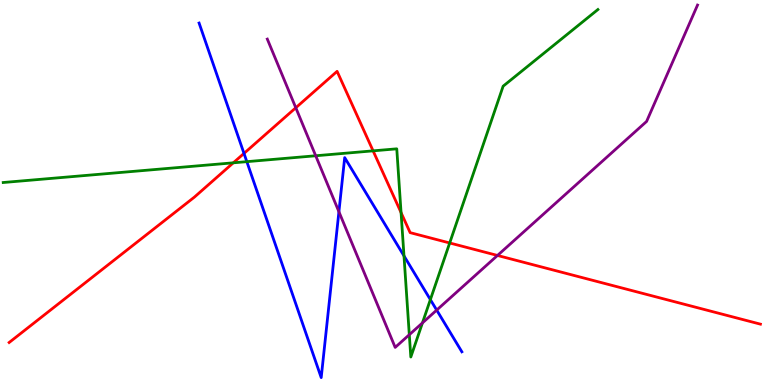[{'lines': ['blue', 'red'], 'intersections': [{'x': 3.15, 'y': 6.02}]}, {'lines': ['green', 'red'], 'intersections': [{'x': 3.01, 'y': 5.77}, {'x': 4.81, 'y': 6.08}, {'x': 5.18, 'y': 4.48}, {'x': 5.8, 'y': 3.69}]}, {'lines': ['purple', 'red'], 'intersections': [{'x': 3.82, 'y': 7.2}, {'x': 6.42, 'y': 3.36}]}, {'lines': ['blue', 'green'], 'intersections': [{'x': 3.18, 'y': 5.8}, {'x': 5.21, 'y': 3.35}, {'x': 5.55, 'y': 2.22}]}, {'lines': ['blue', 'purple'], 'intersections': [{'x': 4.37, 'y': 4.5}, {'x': 5.63, 'y': 1.95}]}, {'lines': ['green', 'purple'], 'intersections': [{'x': 4.07, 'y': 5.95}, {'x': 5.28, 'y': 1.31}, {'x': 5.45, 'y': 1.61}]}]